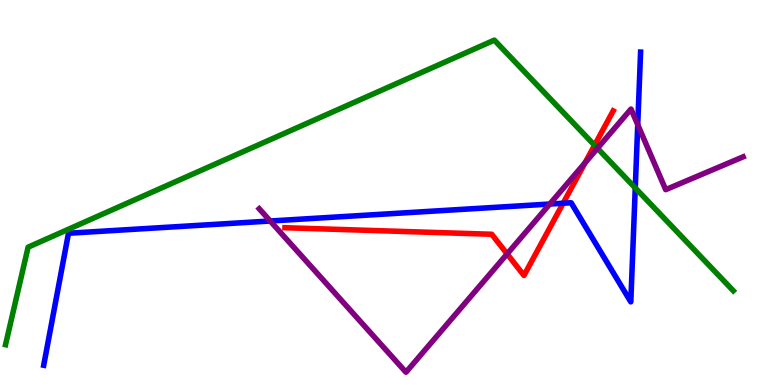[{'lines': ['blue', 'red'], 'intersections': [{'x': 7.27, 'y': 4.72}]}, {'lines': ['green', 'red'], 'intersections': [{'x': 7.67, 'y': 6.23}]}, {'lines': ['purple', 'red'], 'intersections': [{'x': 6.54, 'y': 3.4}, {'x': 7.55, 'y': 5.77}]}, {'lines': ['blue', 'green'], 'intersections': [{'x': 8.2, 'y': 5.12}]}, {'lines': ['blue', 'purple'], 'intersections': [{'x': 3.49, 'y': 4.26}, {'x': 7.09, 'y': 4.7}, {'x': 8.23, 'y': 6.76}]}, {'lines': ['green', 'purple'], 'intersections': [{'x': 7.71, 'y': 6.15}]}]